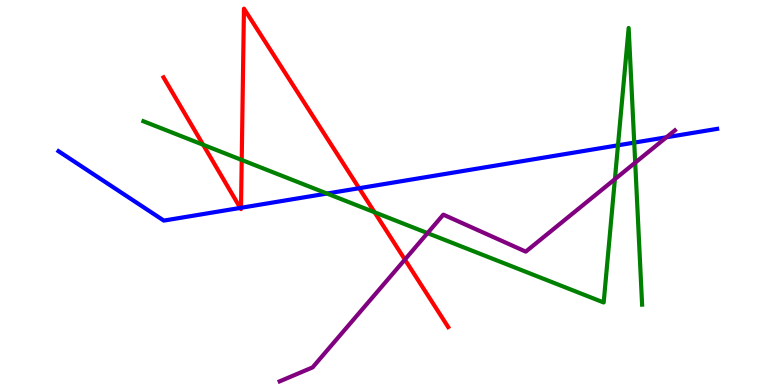[{'lines': ['blue', 'red'], 'intersections': [{'x': 3.1, 'y': 4.6}, {'x': 3.11, 'y': 4.6}, {'x': 4.63, 'y': 5.11}]}, {'lines': ['green', 'red'], 'intersections': [{'x': 2.62, 'y': 6.24}, {'x': 3.12, 'y': 5.85}, {'x': 4.83, 'y': 4.49}]}, {'lines': ['purple', 'red'], 'intersections': [{'x': 5.22, 'y': 3.26}]}, {'lines': ['blue', 'green'], 'intersections': [{'x': 4.22, 'y': 4.97}, {'x': 7.97, 'y': 6.23}, {'x': 8.18, 'y': 6.3}]}, {'lines': ['blue', 'purple'], 'intersections': [{'x': 8.6, 'y': 6.43}]}, {'lines': ['green', 'purple'], 'intersections': [{'x': 5.52, 'y': 3.95}, {'x': 7.93, 'y': 5.35}, {'x': 8.2, 'y': 5.78}]}]